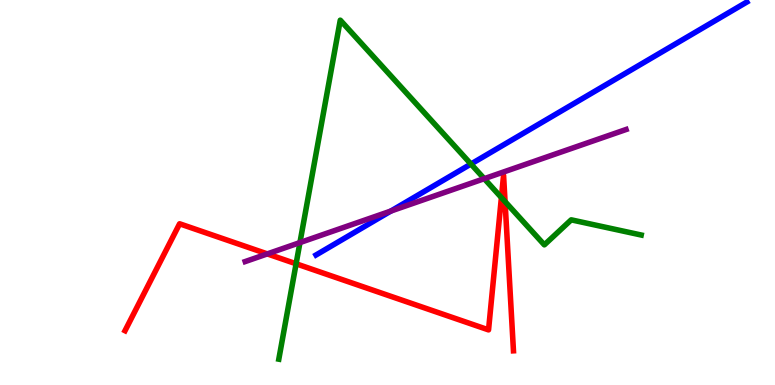[{'lines': ['blue', 'red'], 'intersections': []}, {'lines': ['green', 'red'], 'intersections': [{'x': 3.82, 'y': 3.15}, {'x': 6.47, 'y': 4.87}, {'x': 6.52, 'y': 4.76}]}, {'lines': ['purple', 'red'], 'intersections': [{'x': 3.45, 'y': 3.41}]}, {'lines': ['blue', 'green'], 'intersections': [{'x': 6.08, 'y': 5.74}]}, {'lines': ['blue', 'purple'], 'intersections': [{'x': 5.04, 'y': 4.52}]}, {'lines': ['green', 'purple'], 'intersections': [{'x': 3.87, 'y': 3.7}, {'x': 6.25, 'y': 5.36}]}]